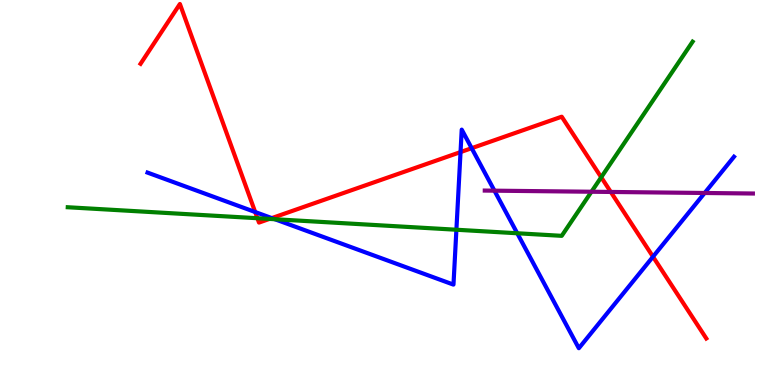[{'lines': ['blue', 'red'], 'intersections': [{'x': 3.29, 'y': 4.49}, {'x': 3.51, 'y': 4.34}, {'x': 5.94, 'y': 6.05}, {'x': 6.09, 'y': 6.15}, {'x': 8.43, 'y': 3.33}]}, {'lines': ['green', 'red'], 'intersections': [{'x': 3.32, 'y': 4.33}, {'x': 3.48, 'y': 4.31}, {'x': 7.76, 'y': 5.4}]}, {'lines': ['purple', 'red'], 'intersections': [{'x': 7.88, 'y': 5.01}]}, {'lines': ['blue', 'green'], 'intersections': [{'x': 3.55, 'y': 4.31}, {'x': 5.89, 'y': 4.03}, {'x': 6.67, 'y': 3.94}]}, {'lines': ['blue', 'purple'], 'intersections': [{'x': 6.38, 'y': 5.05}, {'x': 9.09, 'y': 4.99}]}, {'lines': ['green', 'purple'], 'intersections': [{'x': 7.63, 'y': 5.02}]}]